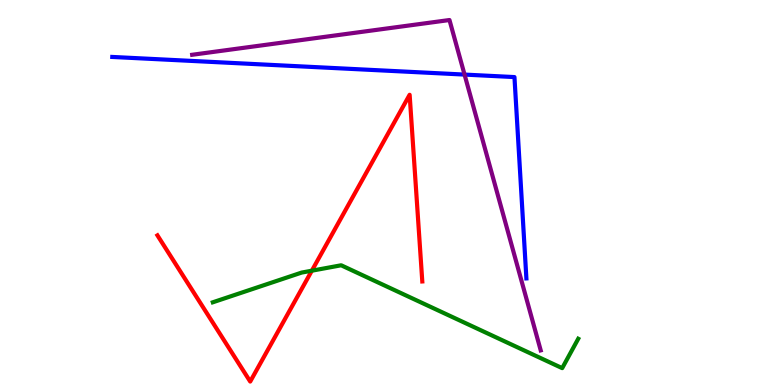[{'lines': ['blue', 'red'], 'intersections': []}, {'lines': ['green', 'red'], 'intersections': [{'x': 4.02, 'y': 2.97}]}, {'lines': ['purple', 'red'], 'intersections': []}, {'lines': ['blue', 'green'], 'intersections': []}, {'lines': ['blue', 'purple'], 'intersections': [{'x': 5.99, 'y': 8.06}]}, {'lines': ['green', 'purple'], 'intersections': []}]